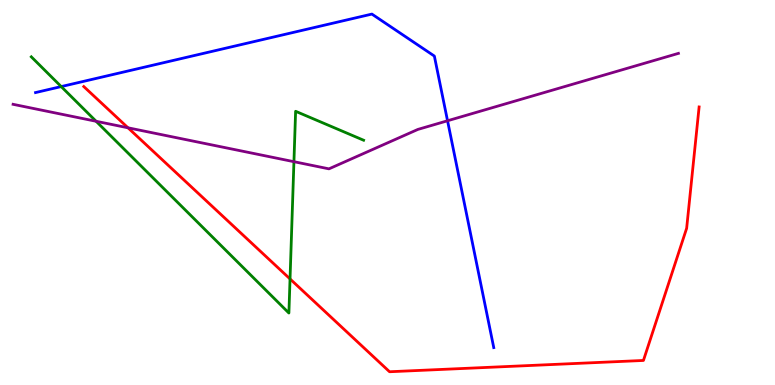[{'lines': ['blue', 'red'], 'intersections': []}, {'lines': ['green', 'red'], 'intersections': [{'x': 3.74, 'y': 2.76}]}, {'lines': ['purple', 'red'], 'intersections': [{'x': 1.65, 'y': 6.68}]}, {'lines': ['blue', 'green'], 'intersections': [{'x': 0.79, 'y': 7.75}]}, {'lines': ['blue', 'purple'], 'intersections': [{'x': 5.77, 'y': 6.86}]}, {'lines': ['green', 'purple'], 'intersections': [{'x': 1.24, 'y': 6.85}, {'x': 3.79, 'y': 5.8}]}]